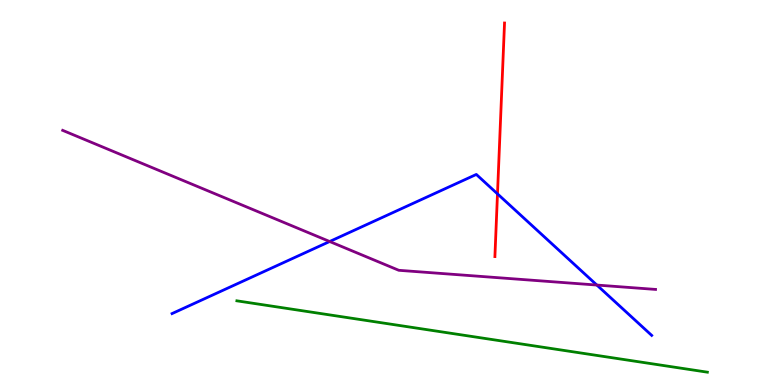[{'lines': ['blue', 'red'], 'intersections': [{'x': 6.42, 'y': 4.96}]}, {'lines': ['green', 'red'], 'intersections': []}, {'lines': ['purple', 'red'], 'intersections': []}, {'lines': ['blue', 'green'], 'intersections': []}, {'lines': ['blue', 'purple'], 'intersections': [{'x': 4.25, 'y': 3.73}, {'x': 7.7, 'y': 2.6}]}, {'lines': ['green', 'purple'], 'intersections': []}]